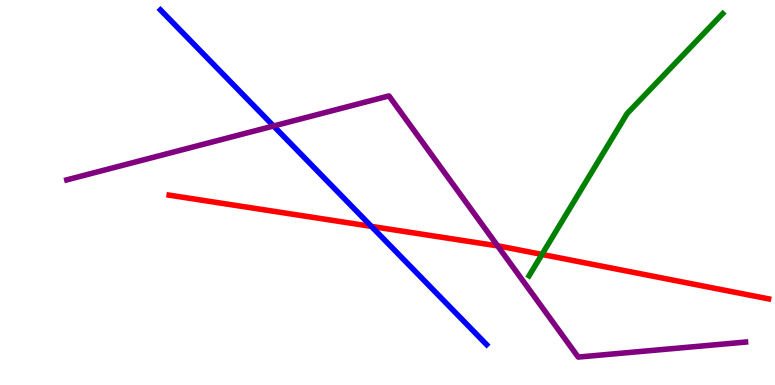[{'lines': ['blue', 'red'], 'intersections': [{'x': 4.79, 'y': 4.12}]}, {'lines': ['green', 'red'], 'intersections': [{'x': 6.99, 'y': 3.39}]}, {'lines': ['purple', 'red'], 'intersections': [{'x': 6.42, 'y': 3.61}]}, {'lines': ['blue', 'green'], 'intersections': []}, {'lines': ['blue', 'purple'], 'intersections': [{'x': 3.53, 'y': 6.73}]}, {'lines': ['green', 'purple'], 'intersections': []}]